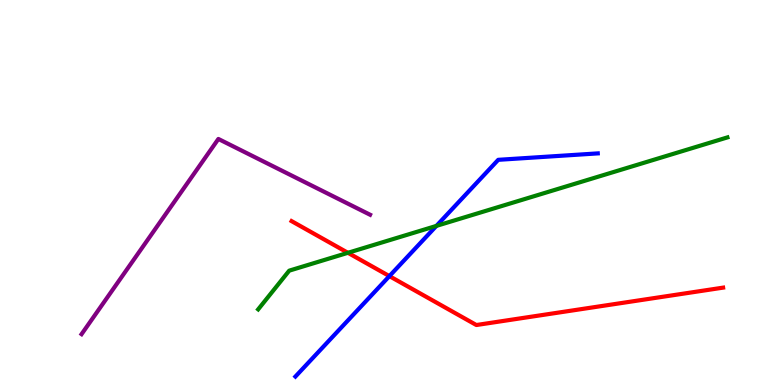[{'lines': ['blue', 'red'], 'intersections': [{'x': 5.02, 'y': 2.83}]}, {'lines': ['green', 'red'], 'intersections': [{'x': 4.49, 'y': 3.43}]}, {'lines': ['purple', 'red'], 'intersections': []}, {'lines': ['blue', 'green'], 'intersections': [{'x': 5.63, 'y': 4.13}]}, {'lines': ['blue', 'purple'], 'intersections': []}, {'lines': ['green', 'purple'], 'intersections': []}]